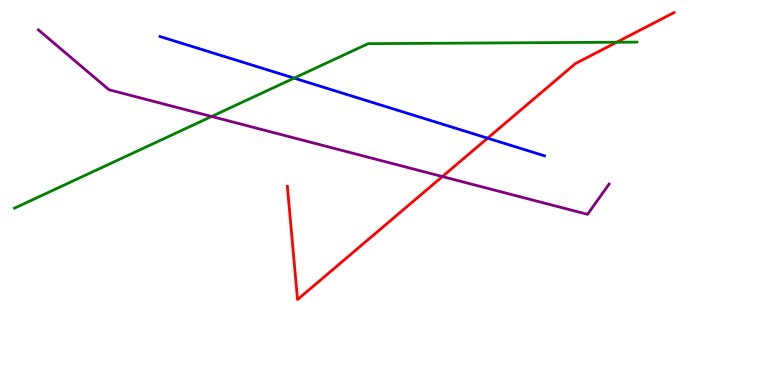[{'lines': ['blue', 'red'], 'intersections': [{'x': 6.29, 'y': 6.41}]}, {'lines': ['green', 'red'], 'intersections': [{'x': 7.96, 'y': 8.9}]}, {'lines': ['purple', 'red'], 'intersections': [{'x': 5.71, 'y': 5.41}]}, {'lines': ['blue', 'green'], 'intersections': [{'x': 3.79, 'y': 7.97}]}, {'lines': ['blue', 'purple'], 'intersections': []}, {'lines': ['green', 'purple'], 'intersections': [{'x': 2.73, 'y': 6.97}]}]